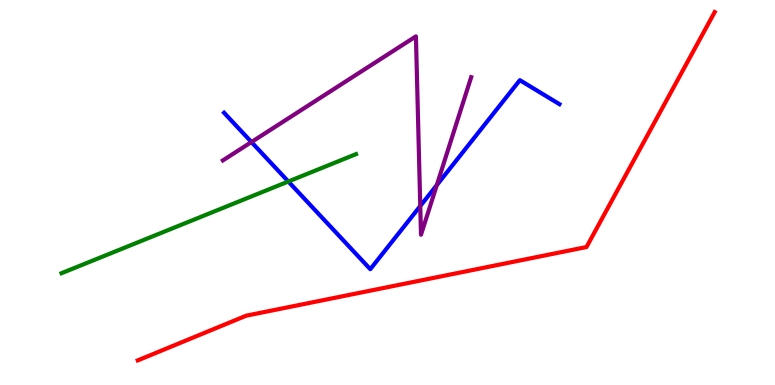[{'lines': ['blue', 'red'], 'intersections': []}, {'lines': ['green', 'red'], 'intersections': []}, {'lines': ['purple', 'red'], 'intersections': []}, {'lines': ['blue', 'green'], 'intersections': [{'x': 3.72, 'y': 5.29}]}, {'lines': ['blue', 'purple'], 'intersections': [{'x': 3.24, 'y': 6.31}, {'x': 5.42, 'y': 4.65}, {'x': 5.64, 'y': 5.19}]}, {'lines': ['green', 'purple'], 'intersections': []}]